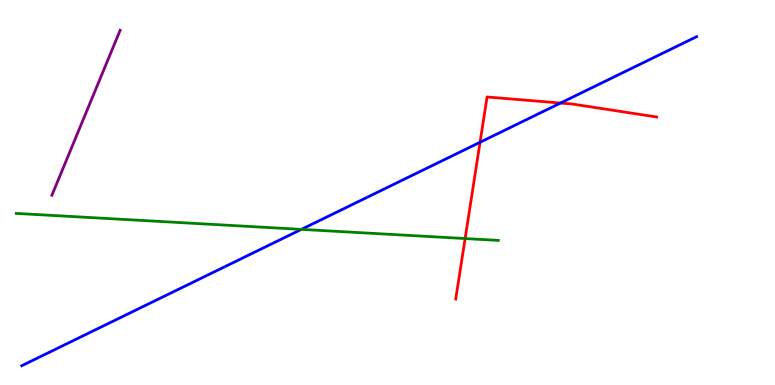[{'lines': ['blue', 'red'], 'intersections': [{'x': 6.19, 'y': 6.3}, {'x': 7.23, 'y': 7.32}]}, {'lines': ['green', 'red'], 'intersections': [{'x': 6.0, 'y': 3.8}]}, {'lines': ['purple', 'red'], 'intersections': []}, {'lines': ['blue', 'green'], 'intersections': [{'x': 3.89, 'y': 4.04}]}, {'lines': ['blue', 'purple'], 'intersections': []}, {'lines': ['green', 'purple'], 'intersections': []}]